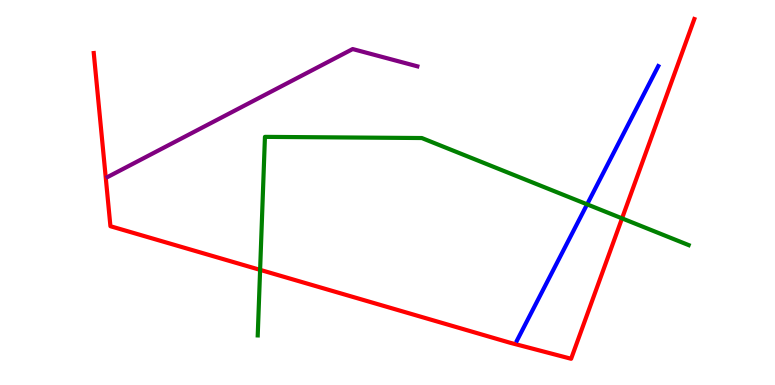[{'lines': ['blue', 'red'], 'intersections': []}, {'lines': ['green', 'red'], 'intersections': [{'x': 3.36, 'y': 2.99}, {'x': 8.03, 'y': 4.33}]}, {'lines': ['purple', 'red'], 'intersections': []}, {'lines': ['blue', 'green'], 'intersections': [{'x': 7.58, 'y': 4.69}]}, {'lines': ['blue', 'purple'], 'intersections': []}, {'lines': ['green', 'purple'], 'intersections': []}]